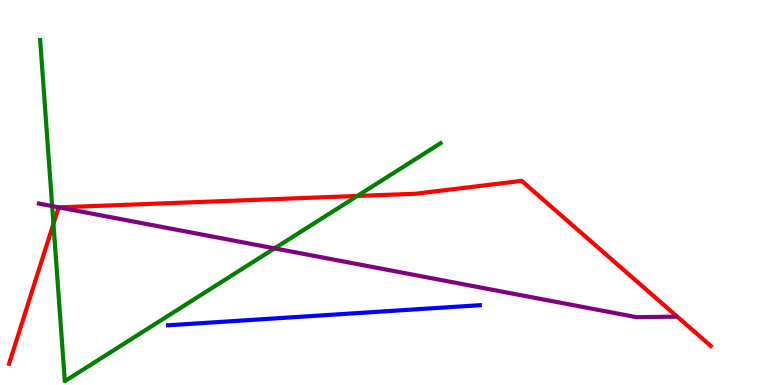[{'lines': ['blue', 'red'], 'intersections': []}, {'lines': ['green', 'red'], 'intersections': [{'x': 0.69, 'y': 4.19}, {'x': 4.61, 'y': 4.91}]}, {'lines': ['purple', 'red'], 'intersections': [{'x': 0.76, 'y': 4.61}]}, {'lines': ['blue', 'green'], 'intersections': []}, {'lines': ['blue', 'purple'], 'intersections': []}, {'lines': ['green', 'purple'], 'intersections': [{'x': 0.673, 'y': 4.65}, {'x': 3.54, 'y': 3.55}]}]